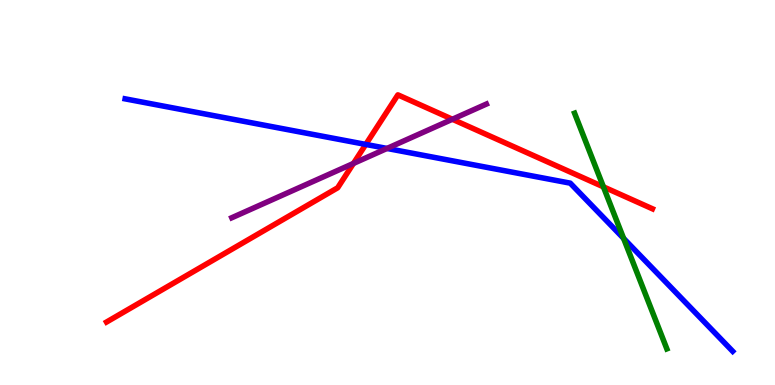[{'lines': ['blue', 'red'], 'intersections': [{'x': 4.72, 'y': 6.25}]}, {'lines': ['green', 'red'], 'intersections': [{'x': 7.79, 'y': 5.15}]}, {'lines': ['purple', 'red'], 'intersections': [{'x': 4.56, 'y': 5.76}, {'x': 5.84, 'y': 6.9}]}, {'lines': ['blue', 'green'], 'intersections': [{'x': 8.05, 'y': 3.81}]}, {'lines': ['blue', 'purple'], 'intersections': [{'x': 4.99, 'y': 6.14}]}, {'lines': ['green', 'purple'], 'intersections': []}]